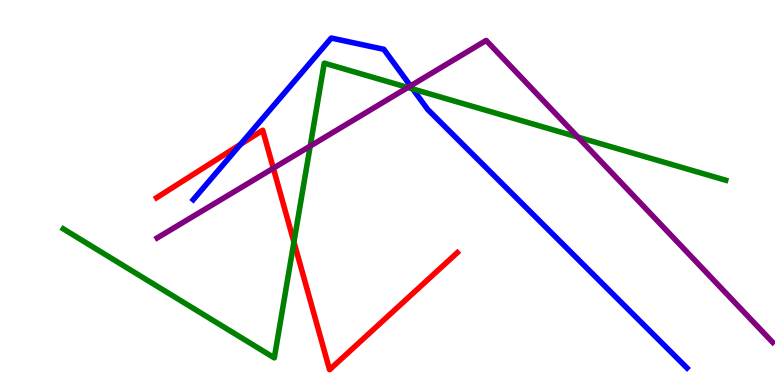[{'lines': ['blue', 'red'], 'intersections': [{'x': 3.1, 'y': 6.25}]}, {'lines': ['green', 'red'], 'intersections': [{'x': 3.79, 'y': 3.71}]}, {'lines': ['purple', 'red'], 'intersections': [{'x': 3.53, 'y': 5.63}]}, {'lines': ['blue', 'green'], 'intersections': [{'x': 5.33, 'y': 7.69}]}, {'lines': ['blue', 'purple'], 'intersections': [{'x': 5.3, 'y': 7.77}]}, {'lines': ['green', 'purple'], 'intersections': [{'x': 4.0, 'y': 6.21}, {'x': 5.26, 'y': 7.73}, {'x': 7.46, 'y': 6.44}]}]